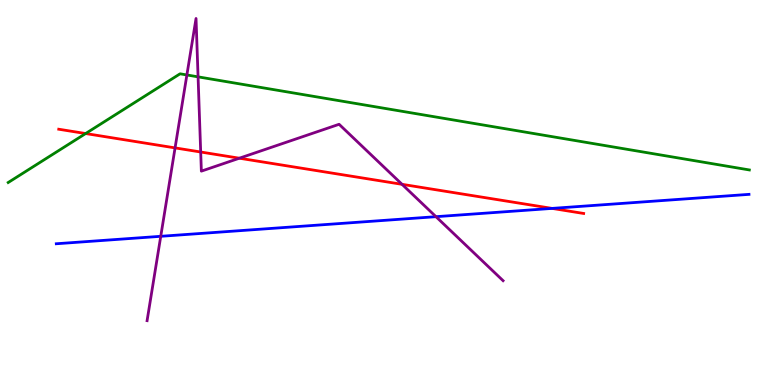[{'lines': ['blue', 'red'], 'intersections': [{'x': 7.12, 'y': 4.59}]}, {'lines': ['green', 'red'], 'intersections': [{'x': 1.1, 'y': 6.53}]}, {'lines': ['purple', 'red'], 'intersections': [{'x': 2.26, 'y': 6.16}, {'x': 2.59, 'y': 6.05}, {'x': 3.09, 'y': 5.89}, {'x': 5.19, 'y': 5.21}]}, {'lines': ['blue', 'green'], 'intersections': []}, {'lines': ['blue', 'purple'], 'intersections': [{'x': 2.07, 'y': 3.86}, {'x': 5.63, 'y': 4.37}]}, {'lines': ['green', 'purple'], 'intersections': [{'x': 2.41, 'y': 8.05}, {'x': 2.56, 'y': 8.0}]}]